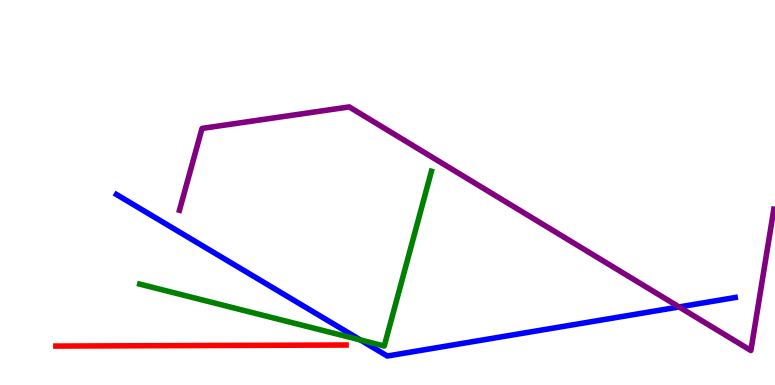[{'lines': ['blue', 'red'], 'intersections': []}, {'lines': ['green', 'red'], 'intersections': []}, {'lines': ['purple', 'red'], 'intersections': []}, {'lines': ['blue', 'green'], 'intersections': [{'x': 4.65, 'y': 1.17}]}, {'lines': ['blue', 'purple'], 'intersections': [{'x': 8.76, 'y': 2.03}]}, {'lines': ['green', 'purple'], 'intersections': []}]